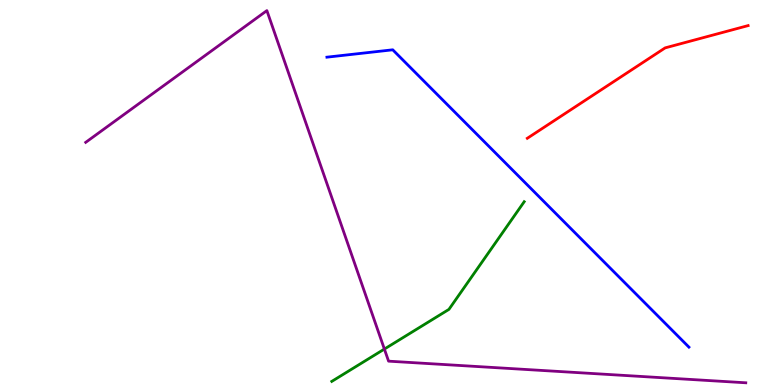[{'lines': ['blue', 'red'], 'intersections': []}, {'lines': ['green', 'red'], 'intersections': []}, {'lines': ['purple', 'red'], 'intersections': []}, {'lines': ['blue', 'green'], 'intersections': []}, {'lines': ['blue', 'purple'], 'intersections': []}, {'lines': ['green', 'purple'], 'intersections': [{'x': 4.96, 'y': 0.933}]}]